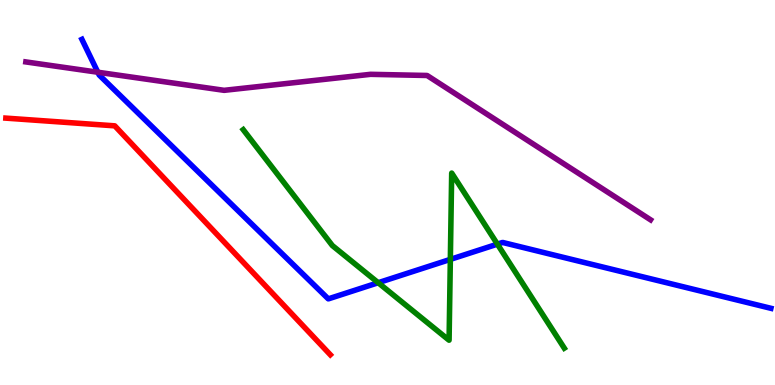[{'lines': ['blue', 'red'], 'intersections': []}, {'lines': ['green', 'red'], 'intersections': []}, {'lines': ['purple', 'red'], 'intersections': []}, {'lines': ['blue', 'green'], 'intersections': [{'x': 4.88, 'y': 2.66}, {'x': 5.81, 'y': 3.26}, {'x': 6.42, 'y': 3.66}]}, {'lines': ['blue', 'purple'], 'intersections': [{'x': 1.26, 'y': 8.12}]}, {'lines': ['green', 'purple'], 'intersections': []}]